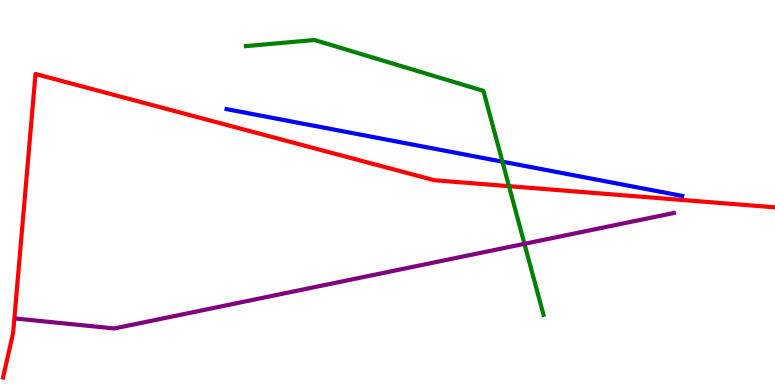[{'lines': ['blue', 'red'], 'intersections': []}, {'lines': ['green', 'red'], 'intersections': [{'x': 6.57, 'y': 5.16}]}, {'lines': ['purple', 'red'], 'intersections': []}, {'lines': ['blue', 'green'], 'intersections': [{'x': 6.48, 'y': 5.8}]}, {'lines': ['blue', 'purple'], 'intersections': []}, {'lines': ['green', 'purple'], 'intersections': [{'x': 6.77, 'y': 3.67}]}]